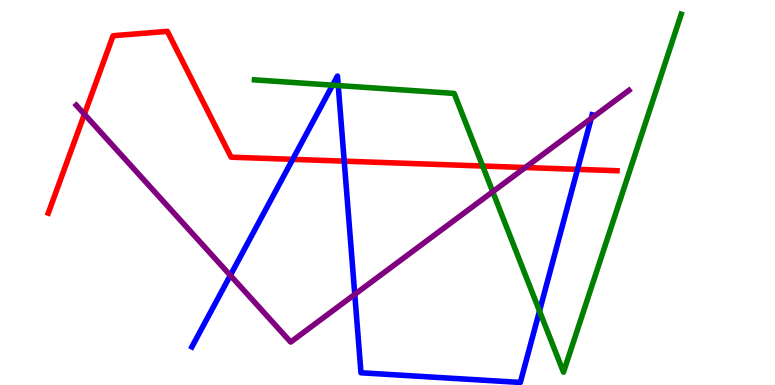[{'lines': ['blue', 'red'], 'intersections': [{'x': 3.78, 'y': 5.86}, {'x': 4.44, 'y': 5.81}, {'x': 7.45, 'y': 5.6}]}, {'lines': ['green', 'red'], 'intersections': [{'x': 6.23, 'y': 5.69}]}, {'lines': ['purple', 'red'], 'intersections': [{'x': 1.09, 'y': 7.03}, {'x': 6.78, 'y': 5.65}]}, {'lines': ['blue', 'green'], 'intersections': [{'x': 4.29, 'y': 7.79}, {'x': 4.36, 'y': 7.78}, {'x': 6.96, 'y': 1.92}]}, {'lines': ['blue', 'purple'], 'intersections': [{'x': 2.97, 'y': 2.85}, {'x': 4.58, 'y': 2.35}, {'x': 7.63, 'y': 6.92}]}, {'lines': ['green', 'purple'], 'intersections': [{'x': 6.36, 'y': 5.02}]}]